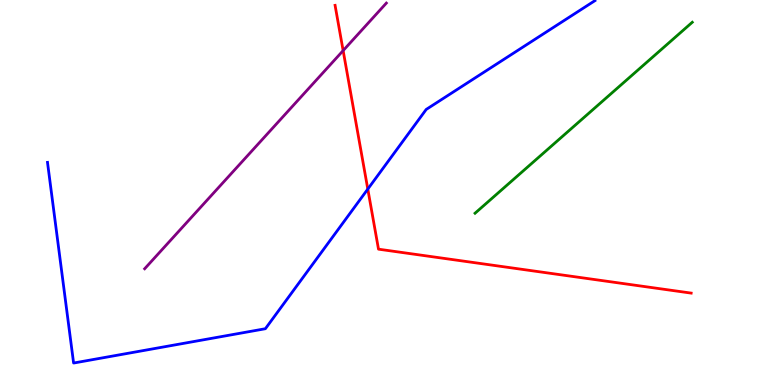[{'lines': ['blue', 'red'], 'intersections': [{'x': 4.75, 'y': 5.09}]}, {'lines': ['green', 'red'], 'intersections': []}, {'lines': ['purple', 'red'], 'intersections': [{'x': 4.43, 'y': 8.69}]}, {'lines': ['blue', 'green'], 'intersections': []}, {'lines': ['blue', 'purple'], 'intersections': []}, {'lines': ['green', 'purple'], 'intersections': []}]